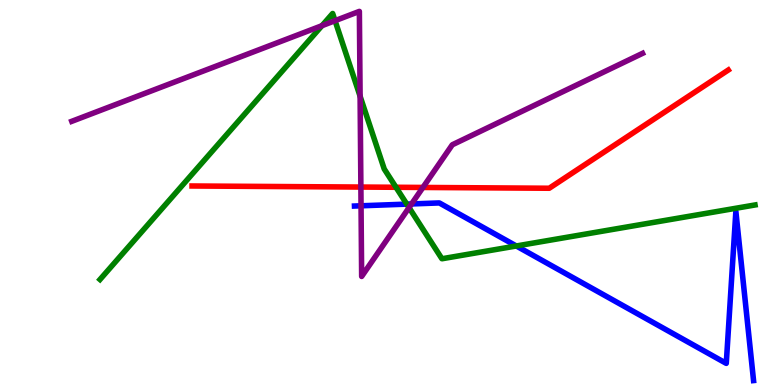[{'lines': ['blue', 'red'], 'intersections': []}, {'lines': ['green', 'red'], 'intersections': [{'x': 5.11, 'y': 5.14}]}, {'lines': ['purple', 'red'], 'intersections': [{'x': 4.66, 'y': 5.14}, {'x': 5.46, 'y': 5.13}]}, {'lines': ['blue', 'green'], 'intersections': [{'x': 5.25, 'y': 4.7}, {'x': 6.66, 'y': 3.61}]}, {'lines': ['blue', 'purple'], 'intersections': [{'x': 4.66, 'y': 4.65}, {'x': 5.31, 'y': 4.7}]}, {'lines': ['green', 'purple'], 'intersections': [{'x': 4.15, 'y': 9.33}, {'x': 4.32, 'y': 9.46}, {'x': 4.65, 'y': 7.5}, {'x': 5.28, 'y': 4.61}]}]